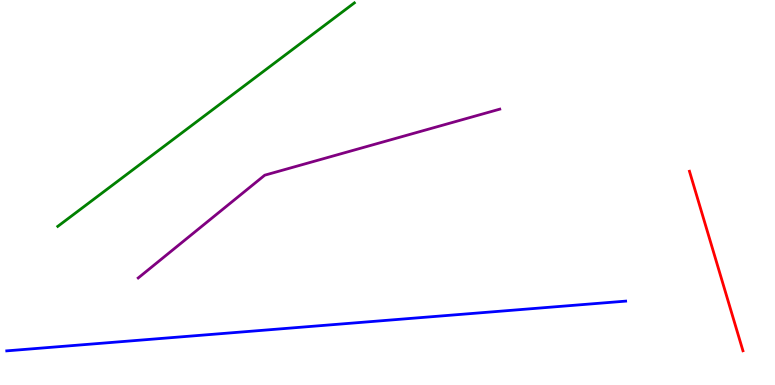[{'lines': ['blue', 'red'], 'intersections': []}, {'lines': ['green', 'red'], 'intersections': []}, {'lines': ['purple', 'red'], 'intersections': []}, {'lines': ['blue', 'green'], 'intersections': []}, {'lines': ['blue', 'purple'], 'intersections': []}, {'lines': ['green', 'purple'], 'intersections': []}]